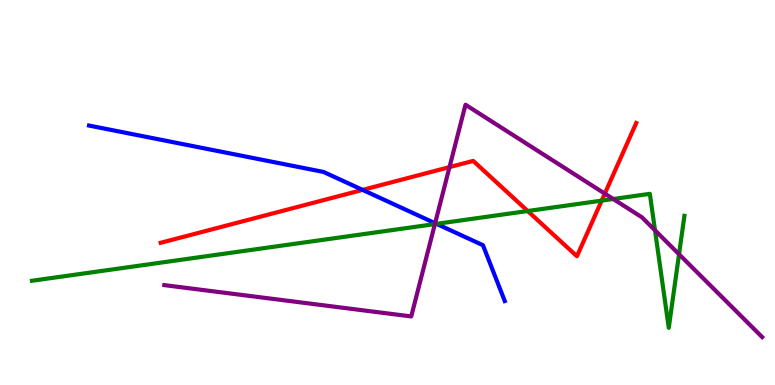[{'lines': ['blue', 'red'], 'intersections': [{'x': 4.68, 'y': 5.07}]}, {'lines': ['green', 'red'], 'intersections': [{'x': 6.81, 'y': 4.52}, {'x': 7.76, 'y': 4.79}]}, {'lines': ['purple', 'red'], 'intersections': [{'x': 5.8, 'y': 5.66}, {'x': 7.8, 'y': 4.97}]}, {'lines': ['blue', 'green'], 'intersections': [{'x': 5.63, 'y': 4.19}]}, {'lines': ['blue', 'purple'], 'intersections': [{'x': 5.61, 'y': 4.2}]}, {'lines': ['green', 'purple'], 'intersections': [{'x': 5.61, 'y': 4.18}, {'x': 7.91, 'y': 4.83}, {'x': 8.45, 'y': 4.02}, {'x': 8.76, 'y': 3.4}]}]